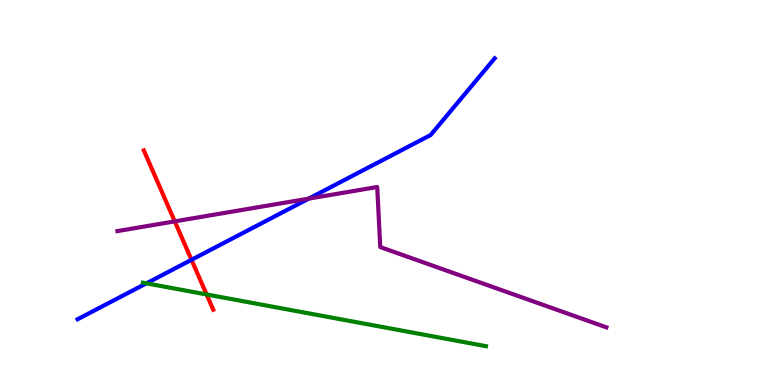[{'lines': ['blue', 'red'], 'intersections': [{'x': 2.47, 'y': 3.25}]}, {'lines': ['green', 'red'], 'intersections': [{'x': 2.67, 'y': 2.35}]}, {'lines': ['purple', 'red'], 'intersections': [{'x': 2.25, 'y': 4.25}]}, {'lines': ['blue', 'green'], 'intersections': [{'x': 1.89, 'y': 2.64}]}, {'lines': ['blue', 'purple'], 'intersections': [{'x': 3.98, 'y': 4.84}]}, {'lines': ['green', 'purple'], 'intersections': []}]